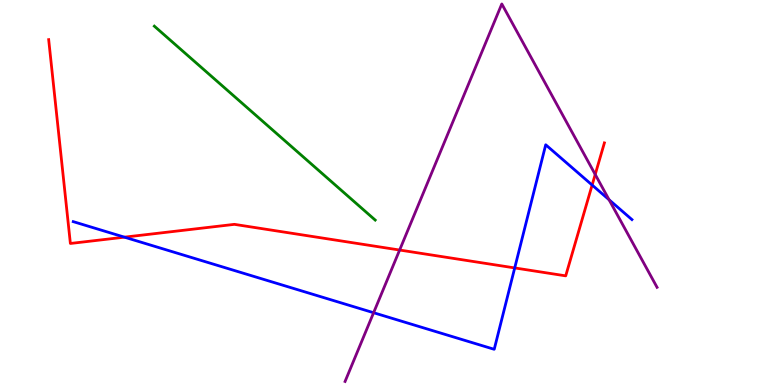[{'lines': ['blue', 'red'], 'intersections': [{'x': 1.61, 'y': 3.84}, {'x': 6.64, 'y': 3.04}, {'x': 7.64, 'y': 5.19}]}, {'lines': ['green', 'red'], 'intersections': []}, {'lines': ['purple', 'red'], 'intersections': [{'x': 5.16, 'y': 3.51}, {'x': 7.68, 'y': 5.47}]}, {'lines': ['blue', 'green'], 'intersections': []}, {'lines': ['blue', 'purple'], 'intersections': [{'x': 4.82, 'y': 1.88}, {'x': 7.86, 'y': 4.81}]}, {'lines': ['green', 'purple'], 'intersections': []}]